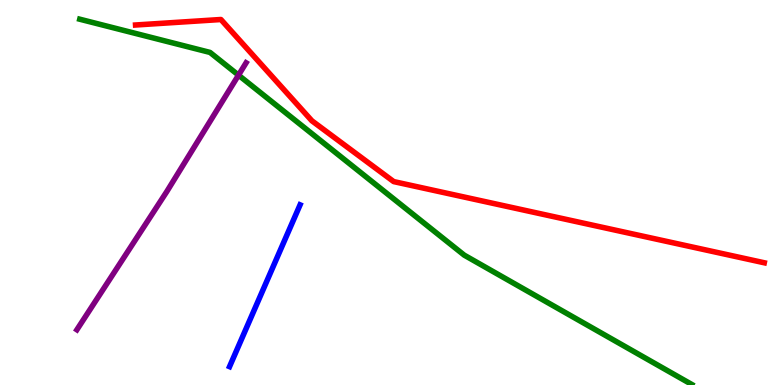[{'lines': ['blue', 'red'], 'intersections': []}, {'lines': ['green', 'red'], 'intersections': []}, {'lines': ['purple', 'red'], 'intersections': []}, {'lines': ['blue', 'green'], 'intersections': []}, {'lines': ['blue', 'purple'], 'intersections': []}, {'lines': ['green', 'purple'], 'intersections': [{'x': 3.08, 'y': 8.05}]}]